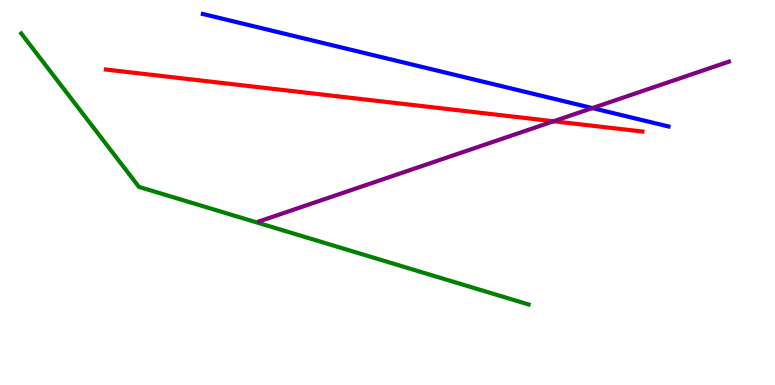[{'lines': ['blue', 'red'], 'intersections': []}, {'lines': ['green', 'red'], 'intersections': []}, {'lines': ['purple', 'red'], 'intersections': [{'x': 7.14, 'y': 6.85}]}, {'lines': ['blue', 'green'], 'intersections': []}, {'lines': ['blue', 'purple'], 'intersections': [{'x': 7.64, 'y': 7.19}]}, {'lines': ['green', 'purple'], 'intersections': []}]